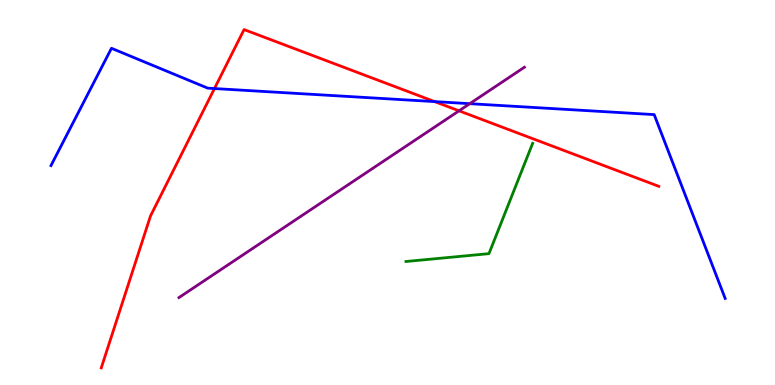[{'lines': ['blue', 'red'], 'intersections': [{'x': 2.77, 'y': 7.7}, {'x': 5.61, 'y': 7.36}]}, {'lines': ['green', 'red'], 'intersections': []}, {'lines': ['purple', 'red'], 'intersections': [{'x': 5.92, 'y': 7.12}]}, {'lines': ['blue', 'green'], 'intersections': []}, {'lines': ['blue', 'purple'], 'intersections': [{'x': 6.06, 'y': 7.31}]}, {'lines': ['green', 'purple'], 'intersections': []}]